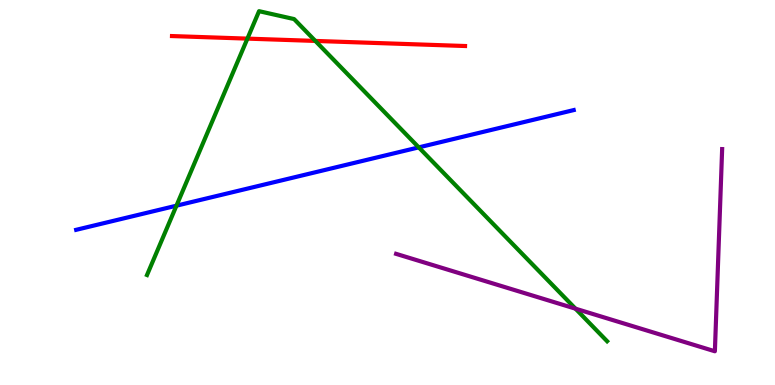[{'lines': ['blue', 'red'], 'intersections': []}, {'lines': ['green', 'red'], 'intersections': [{'x': 3.19, 'y': 9.0}, {'x': 4.07, 'y': 8.94}]}, {'lines': ['purple', 'red'], 'intersections': []}, {'lines': ['blue', 'green'], 'intersections': [{'x': 2.28, 'y': 4.66}, {'x': 5.4, 'y': 6.17}]}, {'lines': ['blue', 'purple'], 'intersections': []}, {'lines': ['green', 'purple'], 'intersections': [{'x': 7.43, 'y': 1.98}]}]